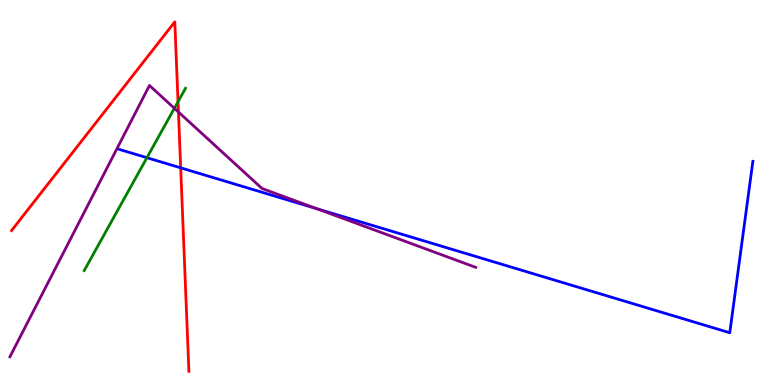[{'lines': ['blue', 'red'], 'intersections': [{'x': 2.33, 'y': 5.64}]}, {'lines': ['green', 'red'], 'intersections': [{'x': 2.3, 'y': 7.36}]}, {'lines': ['purple', 'red'], 'intersections': [{'x': 2.3, 'y': 7.09}]}, {'lines': ['blue', 'green'], 'intersections': [{'x': 1.9, 'y': 5.9}]}, {'lines': ['blue', 'purple'], 'intersections': [{'x': 4.09, 'y': 4.58}]}, {'lines': ['green', 'purple'], 'intersections': [{'x': 2.25, 'y': 7.19}]}]